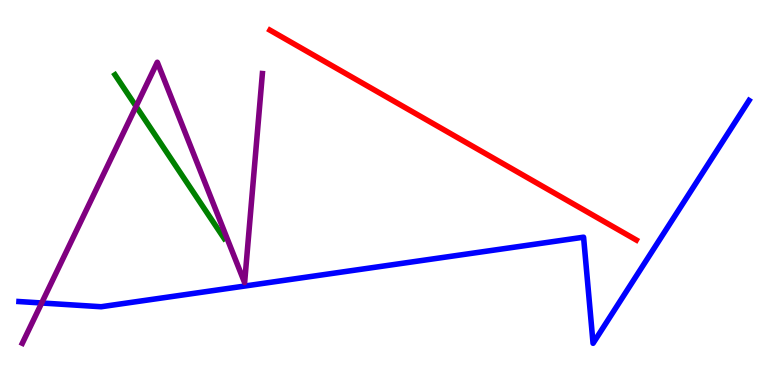[{'lines': ['blue', 'red'], 'intersections': []}, {'lines': ['green', 'red'], 'intersections': []}, {'lines': ['purple', 'red'], 'intersections': []}, {'lines': ['blue', 'green'], 'intersections': []}, {'lines': ['blue', 'purple'], 'intersections': [{'x': 0.538, 'y': 2.13}]}, {'lines': ['green', 'purple'], 'intersections': [{'x': 1.76, 'y': 7.24}]}]